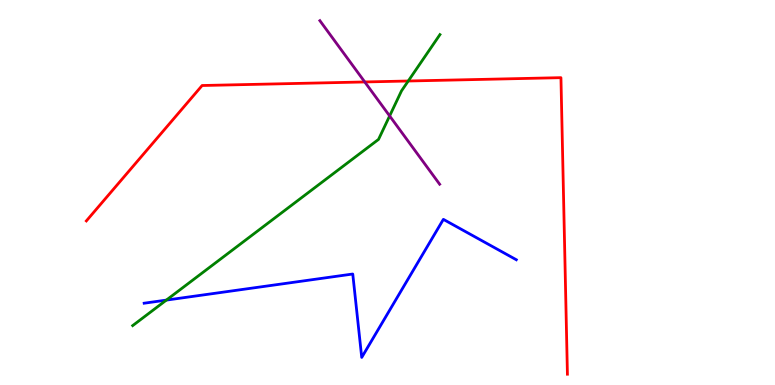[{'lines': ['blue', 'red'], 'intersections': []}, {'lines': ['green', 'red'], 'intersections': [{'x': 5.27, 'y': 7.9}]}, {'lines': ['purple', 'red'], 'intersections': [{'x': 4.71, 'y': 7.87}]}, {'lines': ['blue', 'green'], 'intersections': [{'x': 2.15, 'y': 2.21}]}, {'lines': ['blue', 'purple'], 'intersections': []}, {'lines': ['green', 'purple'], 'intersections': [{'x': 5.03, 'y': 6.99}]}]